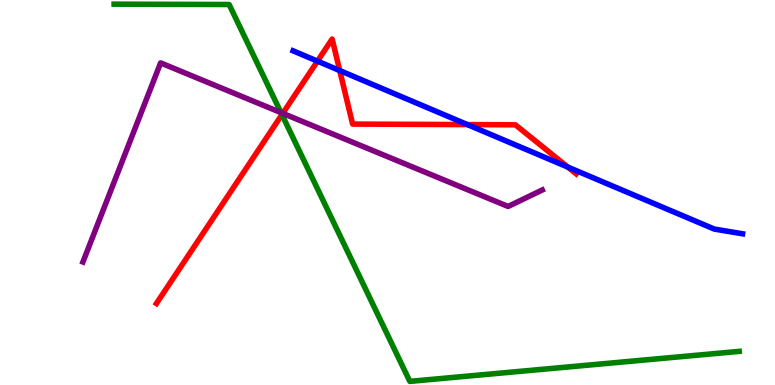[{'lines': ['blue', 'red'], 'intersections': [{'x': 4.1, 'y': 8.41}, {'x': 4.38, 'y': 8.17}, {'x': 6.03, 'y': 6.76}, {'x': 7.33, 'y': 5.66}]}, {'lines': ['green', 'red'], 'intersections': [{'x': 3.64, 'y': 7.02}]}, {'lines': ['purple', 'red'], 'intersections': [{'x': 3.65, 'y': 7.06}]}, {'lines': ['blue', 'green'], 'intersections': []}, {'lines': ['blue', 'purple'], 'intersections': []}, {'lines': ['green', 'purple'], 'intersections': [{'x': 3.63, 'y': 7.07}]}]